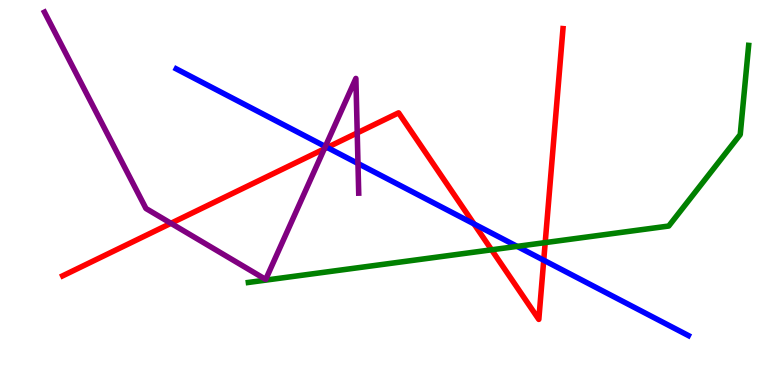[{'lines': ['blue', 'red'], 'intersections': [{'x': 4.22, 'y': 6.17}, {'x': 6.12, 'y': 4.18}, {'x': 7.02, 'y': 3.24}]}, {'lines': ['green', 'red'], 'intersections': [{'x': 6.34, 'y': 3.51}, {'x': 7.03, 'y': 3.7}]}, {'lines': ['purple', 'red'], 'intersections': [{'x': 2.21, 'y': 4.2}, {'x': 4.18, 'y': 6.13}, {'x': 4.61, 'y': 6.55}]}, {'lines': ['blue', 'green'], 'intersections': [{'x': 6.67, 'y': 3.6}]}, {'lines': ['blue', 'purple'], 'intersections': [{'x': 4.2, 'y': 6.19}, {'x': 4.62, 'y': 5.75}]}, {'lines': ['green', 'purple'], 'intersections': []}]